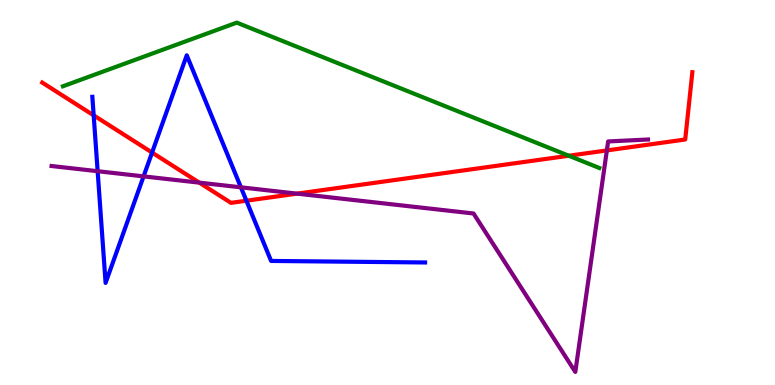[{'lines': ['blue', 'red'], 'intersections': [{'x': 1.21, 'y': 7.0}, {'x': 1.96, 'y': 6.04}, {'x': 3.18, 'y': 4.79}]}, {'lines': ['green', 'red'], 'intersections': [{'x': 7.34, 'y': 5.95}]}, {'lines': ['purple', 'red'], 'intersections': [{'x': 2.57, 'y': 5.26}, {'x': 3.83, 'y': 4.97}, {'x': 7.83, 'y': 6.09}]}, {'lines': ['blue', 'green'], 'intersections': []}, {'lines': ['blue', 'purple'], 'intersections': [{'x': 1.26, 'y': 5.55}, {'x': 1.85, 'y': 5.42}, {'x': 3.11, 'y': 5.13}]}, {'lines': ['green', 'purple'], 'intersections': []}]